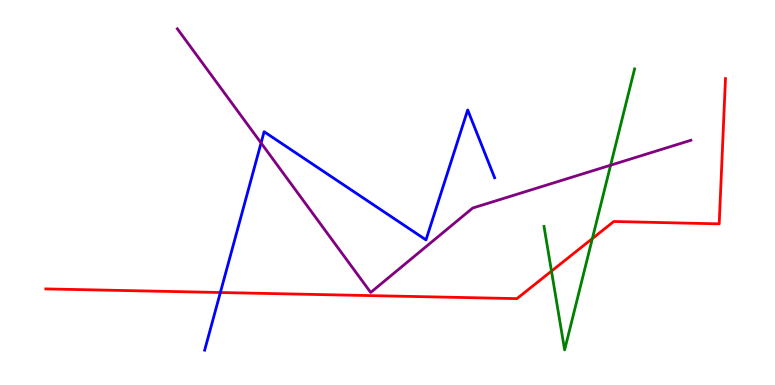[{'lines': ['blue', 'red'], 'intersections': [{'x': 2.84, 'y': 2.4}]}, {'lines': ['green', 'red'], 'intersections': [{'x': 7.12, 'y': 2.96}, {'x': 7.64, 'y': 3.8}]}, {'lines': ['purple', 'red'], 'intersections': []}, {'lines': ['blue', 'green'], 'intersections': []}, {'lines': ['blue', 'purple'], 'intersections': [{'x': 3.37, 'y': 6.29}]}, {'lines': ['green', 'purple'], 'intersections': [{'x': 7.88, 'y': 5.71}]}]